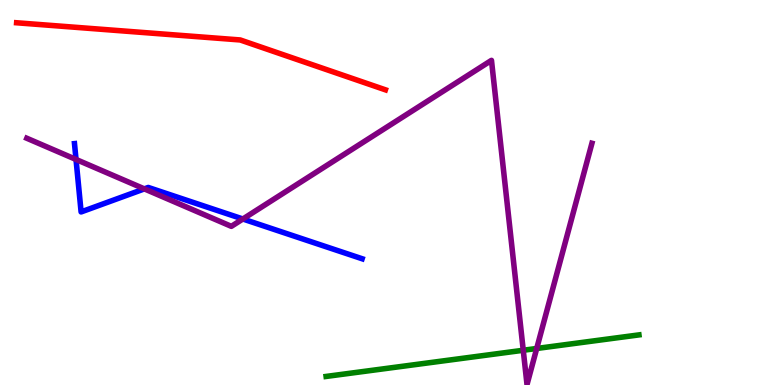[{'lines': ['blue', 'red'], 'intersections': []}, {'lines': ['green', 'red'], 'intersections': []}, {'lines': ['purple', 'red'], 'intersections': []}, {'lines': ['blue', 'green'], 'intersections': []}, {'lines': ['blue', 'purple'], 'intersections': [{'x': 0.981, 'y': 5.86}, {'x': 1.86, 'y': 5.09}, {'x': 3.13, 'y': 4.31}]}, {'lines': ['green', 'purple'], 'intersections': [{'x': 6.75, 'y': 0.902}, {'x': 6.93, 'y': 0.949}]}]